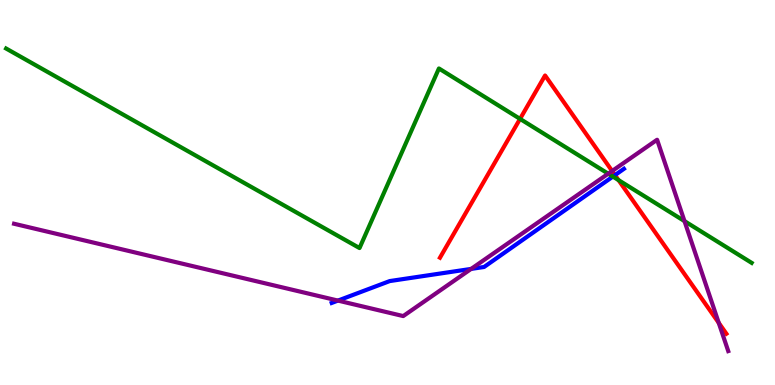[{'lines': ['blue', 'red'], 'intersections': [{'x': 7.94, 'y': 5.45}]}, {'lines': ['green', 'red'], 'intersections': [{'x': 6.71, 'y': 6.91}, {'x': 7.98, 'y': 5.32}]}, {'lines': ['purple', 'red'], 'intersections': [{'x': 7.9, 'y': 5.56}, {'x': 9.27, 'y': 1.61}]}, {'lines': ['blue', 'green'], 'intersections': [{'x': 7.91, 'y': 5.41}]}, {'lines': ['blue', 'purple'], 'intersections': [{'x': 4.36, 'y': 2.19}, {'x': 6.08, 'y': 3.02}]}, {'lines': ['green', 'purple'], 'intersections': [{'x': 7.85, 'y': 5.49}, {'x': 8.83, 'y': 4.26}]}]